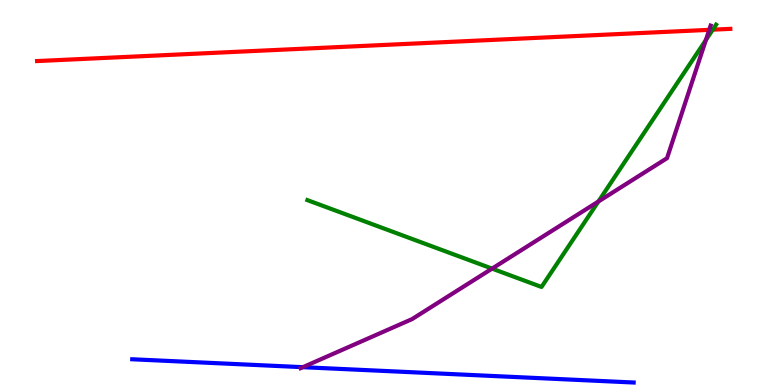[{'lines': ['blue', 'red'], 'intersections': []}, {'lines': ['green', 'red'], 'intersections': [{'x': 9.2, 'y': 9.23}]}, {'lines': ['purple', 'red'], 'intersections': [{'x': 9.15, 'y': 9.22}]}, {'lines': ['blue', 'green'], 'intersections': []}, {'lines': ['blue', 'purple'], 'intersections': [{'x': 3.91, 'y': 0.463}]}, {'lines': ['green', 'purple'], 'intersections': [{'x': 6.35, 'y': 3.02}, {'x': 7.72, 'y': 4.77}, {'x': 9.11, 'y': 8.96}]}]